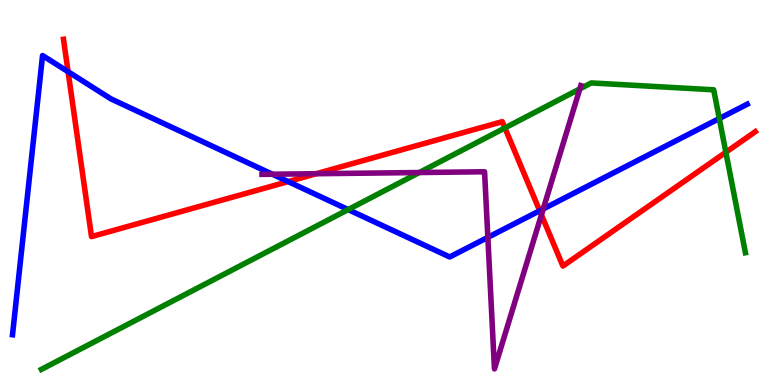[{'lines': ['blue', 'red'], 'intersections': [{'x': 0.879, 'y': 8.14}, {'x': 3.72, 'y': 5.28}, {'x': 6.96, 'y': 4.53}]}, {'lines': ['green', 'red'], 'intersections': [{'x': 6.51, 'y': 6.68}, {'x': 9.37, 'y': 6.05}]}, {'lines': ['purple', 'red'], 'intersections': [{'x': 4.08, 'y': 5.49}, {'x': 6.99, 'y': 4.42}]}, {'lines': ['blue', 'green'], 'intersections': [{'x': 4.49, 'y': 4.56}, {'x': 9.28, 'y': 6.92}]}, {'lines': ['blue', 'purple'], 'intersections': [{'x': 3.51, 'y': 5.47}, {'x': 6.29, 'y': 3.83}, {'x': 7.01, 'y': 4.57}]}, {'lines': ['green', 'purple'], 'intersections': [{'x': 5.41, 'y': 5.52}, {'x': 7.48, 'y': 7.69}]}]